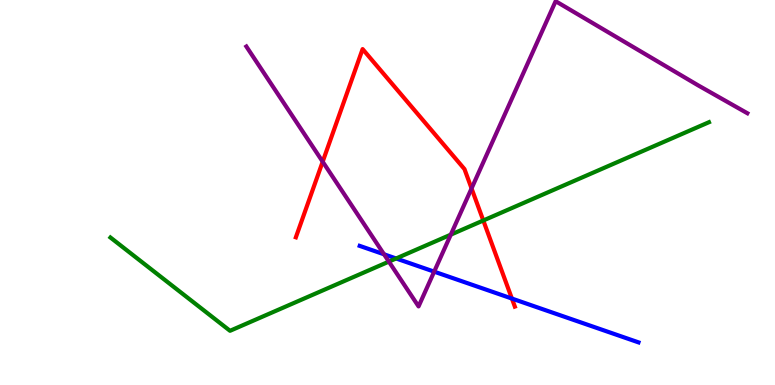[{'lines': ['blue', 'red'], 'intersections': [{'x': 6.61, 'y': 2.25}]}, {'lines': ['green', 'red'], 'intersections': [{'x': 6.24, 'y': 4.27}]}, {'lines': ['purple', 'red'], 'intersections': [{'x': 4.16, 'y': 5.8}, {'x': 6.08, 'y': 5.11}]}, {'lines': ['blue', 'green'], 'intersections': [{'x': 5.11, 'y': 3.29}]}, {'lines': ['blue', 'purple'], 'intersections': [{'x': 4.96, 'y': 3.39}, {'x': 5.6, 'y': 2.94}]}, {'lines': ['green', 'purple'], 'intersections': [{'x': 5.02, 'y': 3.2}, {'x': 5.82, 'y': 3.91}]}]